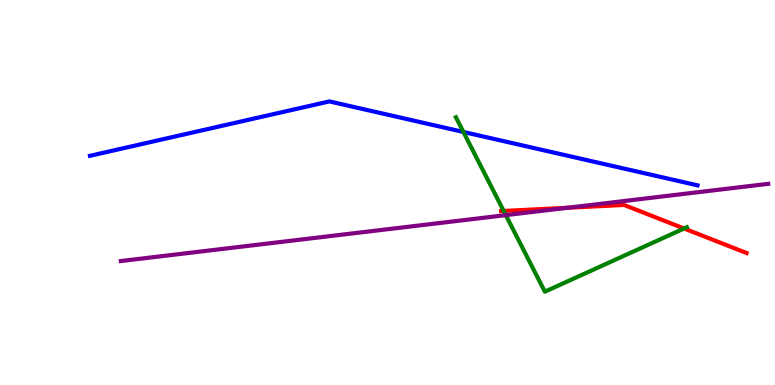[{'lines': ['blue', 'red'], 'intersections': []}, {'lines': ['green', 'red'], 'intersections': [{'x': 6.5, 'y': 4.52}, {'x': 8.83, 'y': 4.06}]}, {'lines': ['purple', 'red'], 'intersections': [{'x': 7.32, 'y': 4.6}]}, {'lines': ['blue', 'green'], 'intersections': [{'x': 5.98, 'y': 6.57}]}, {'lines': ['blue', 'purple'], 'intersections': []}, {'lines': ['green', 'purple'], 'intersections': [{'x': 6.53, 'y': 4.41}]}]